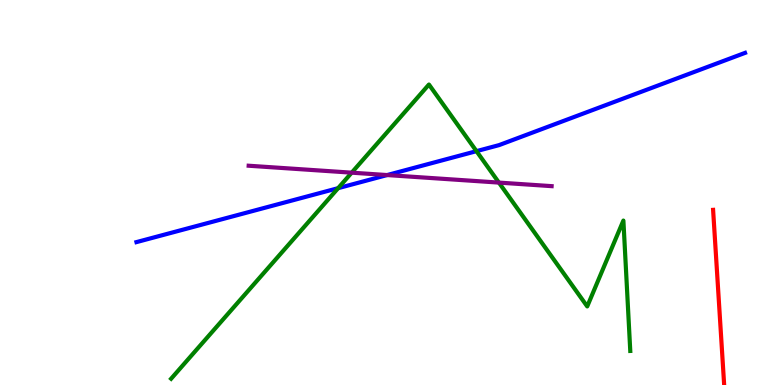[{'lines': ['blue', 'red'], 'intersections': []}, {'lines': ['green', 'red'], 'intersections': []}, {'lines': ['purple', 'red'], 'intersections': []}, {'lines': ['blue', 'green'], 'intersections': [{'x': 4.36, 'y': 5.11}, {'x': 6.15, 'y': 6.07}]}, {'lines': ['blue', 'purple'], 'intersections': [{'x': 5.0, 'y': 5.45}]}, {'lines': ['green', 'purple'], 'intersections': [{'x': 4.54, 'y': 5.52}, {'x': 6.44, 'y': 5.26}]}]